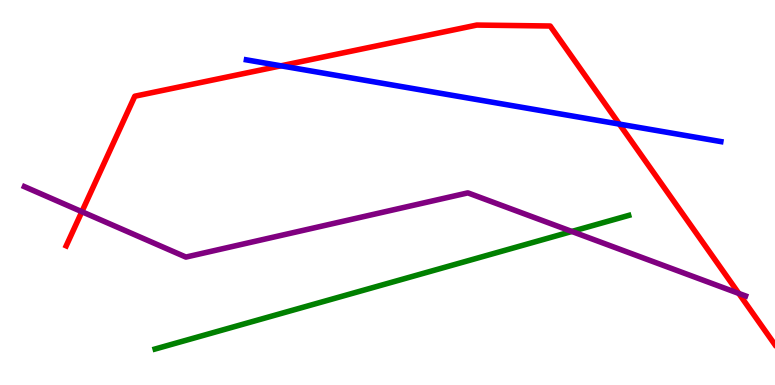[{'lines': ['blue', 'red'], 'intersections': [{'x': 3.63, 'y': 8.29}, {'x': 7.99, 'y': 6.78}]}, {'lines': ['green', 'red'], 'intersections': []}, {'lines': ['purple', 'red'], 'intersections': [{'x': 1.06, 'y': 4.5}, {'x': 9.53, 'y': 2.38}]}, {'lines': ['blue', 'green'], 'intersections': []}, {'lines': ['blue', 'purple'], 'intersections': []}, {'lines': ['green', 'purple'], 'intersections': [{'x': 7.38, 'y': 3.99}]}]